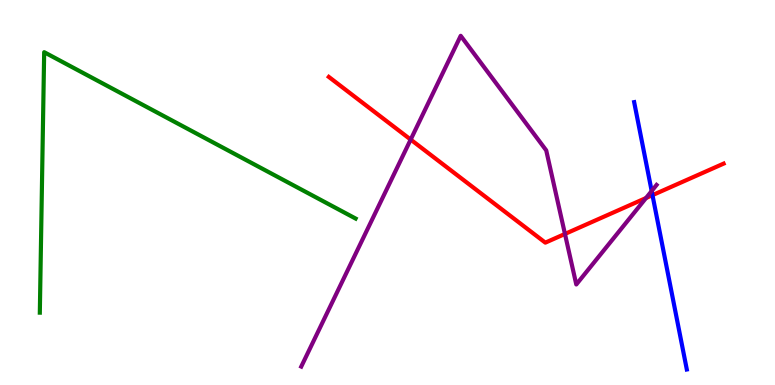[{'lines': ['blue', 'red'], 'intersections': [{'x': 8.42, 'y': 4.93}]}, {'lines': ['green', 'red'], 'intersections': []}, {'lines': ['purple', 'red'], 'intersections': [{'x': 5.3, 'y': 6.37}, {'x': 7.29, 'y': 3.92}, {'x': 8.34, 'y': 4.86}]}, {'lines': ['blue', 'green'], 'intersections': []}, {'lines': ['blue', 'purple'], 'intersections': [{'x': 8.41, 'y': 5.04}]}, {'lines': ['green', 'purple'], 'intersections': []}]